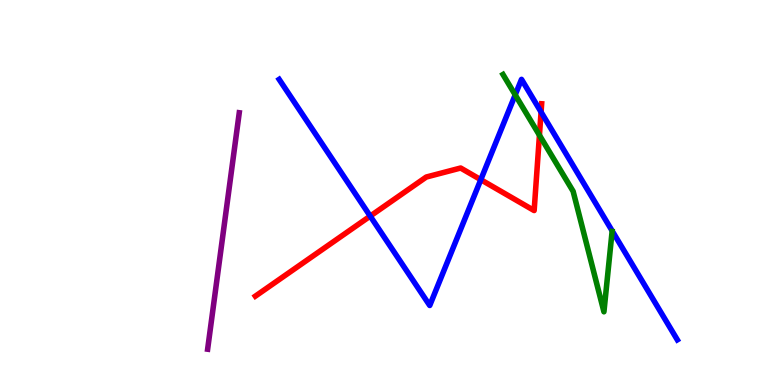[{'lines': ['blue', 'red'], 'intersections': [{'x': 4.78, 'y': 4.39}, {'x': 6.2, 'y': 5.33}, {'x': 6.98, 'y': 7.09}]}, {'lines': ['green', 'red'], 'intersections': [{'x': 6.96, 'y': 6.49}]}, {'lines': ['purple', 'red'], 'intersections': []}, {'lines': ['blue', 'green'], 'intersections': [{'x': 6.65, 'y': 7.54}]}, {'lines': ['blue', 'purple'], 'intersections': []}, {'lines': ['green', 'purple'], 'intersections': []}]